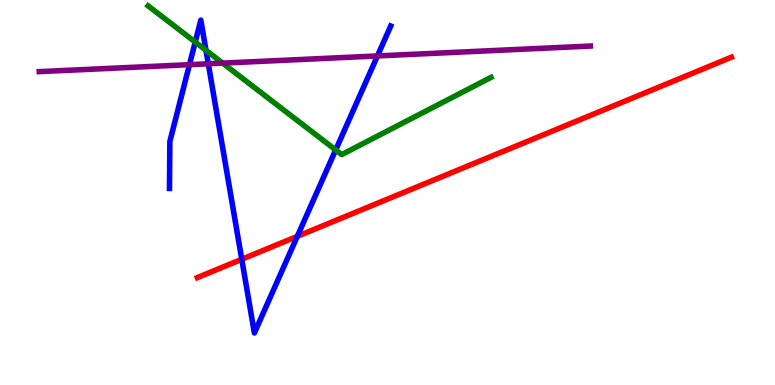[{'lines': ['blue', 'red'], 'intersections': [{'x': 3.12, 'y': 3.27}, {'x': 3.84, 'y': 3.86}]}, {'lines': ['green', 'red'], 'intersections': []}, {'lines': ['purple', 'red'], 'intersections': []}, {'lines': ['blue', 'green'], 'intersections': [{'x': 2.52, 'y': 8.91}, {'x': 2.66, 'y': 8.69}, {'x': 4.33, 'y': 6.11}]}, {'lines': ['blue', 'purple'], 'intersections': [{'x': 2.44, 'y': 8.32}, {'x': 2.69, 'y': 8.34}, {'x': 4.87, 'y': 8.55}]}, {'lines': ['green', 'purple'], 'intersections': [{'x': 2.87, 'y': 8.36}]}]